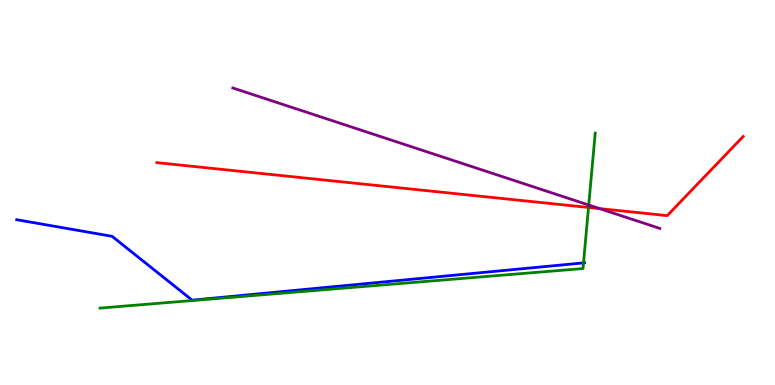[{'lines': ['blue', 'red'], 'intersections': []}, {'lines': ['green', 'red'], 'intersections': [{'x': 7.59, 'y': 4.61}]}, {'lines': ['purple', 'red'], 'intersections': [{'x': 7.74, 'y': 4.58}]}, {'lines': ['blue', 'green'], 'intersections': [{'x': 7.53, 'y': 3.17}]}, {'lines': ['blue', 'purple'], 'intersections': []}, {'lines': ['green', 'purple'], 'intersections': [{'x': 7.6, 'y': 4.67}]}]